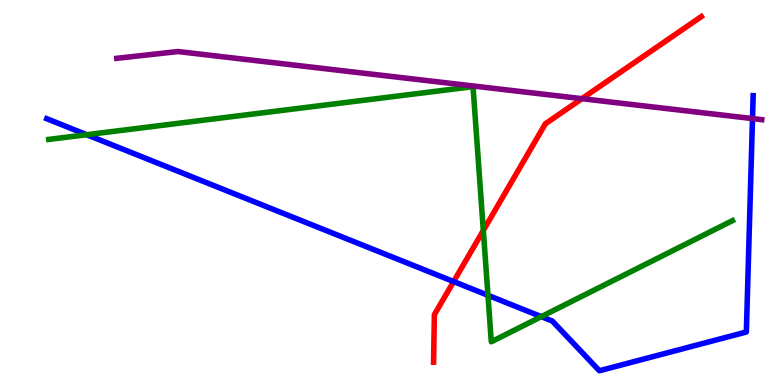[{'lines': ['blue', 'red'], 'intersections': [{'x': 5.85, 'y': 2.69}]}, {'lines': ['green', 'red'], 'intersections': [{'x': 6.24, 'y': 4.01}]}, {'lines': ['purple', 'red'], 'intersections': [{'x': 7.51, 'y': 7.44}]}, {'lines': ['blue', 'green'], 'intersections': [{'x': 1.12, 'y': 6.5}, {'x': 6.3, 'y': 2.33}, {'x': 6.98, 'y': 1.78}]}, {'lines': ['blue', 'purple'], 'intersections': [{'x': 9.71, 'y': 6.92}]}, {'lines': ['green', 'purple'], 'intersections': []}]